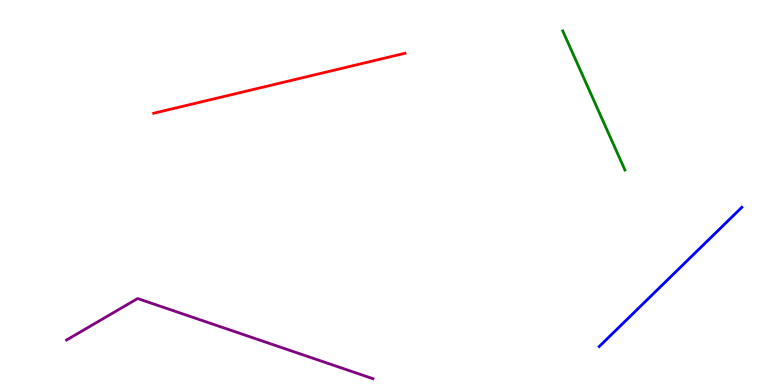[{'lines': ['blue', 'red'], 'intersections': []}, {'lines': ['green', 'red'], 'intersections': []}, {'lines': ['purple', 'red'], 'intersections': []}, {'lines': ['blue', 'green'], 'intersections': []}, {'lines': ['blue', 'purple'], 'intersections': []}, {'lines': ['green', 'purple'], 'intersections': []}]